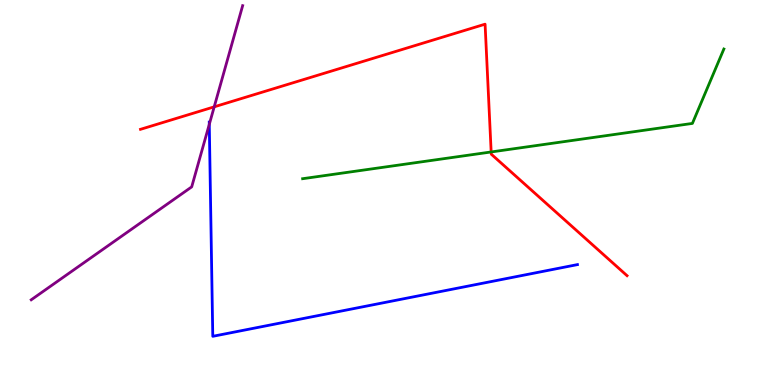[{'lines': ['blue', 'red'], 'intersections': []}, {'lines': ['green', 'red'], 'intersections': [{'x': 6.34, 'y': 6.05}]}, {'lines': ['purple', 'red'], 'intersections': [{'x': 2.76, 'y': 7.23}]}, {'lines': ['blue', 'green'], 'intersections': []}, {'lines': ['blue', 'purple'], 'intersections': [{'x': 2.7, 'y': 6.77}]}, {'lines': ['green', 'purple'], 'intersections': []}]